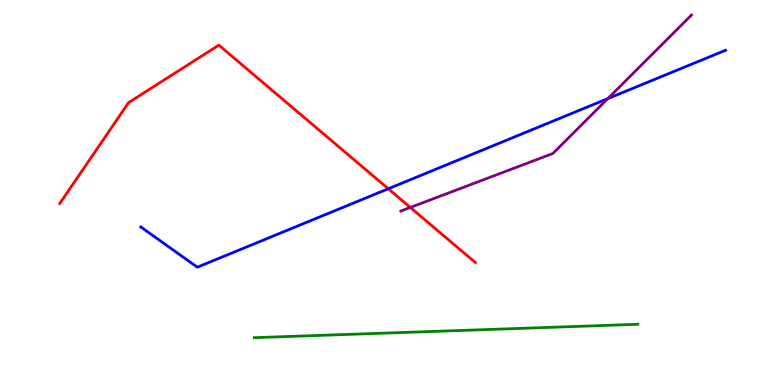[{'lines': ['blue', 'red'], 'intersections': [{'x': 5.01, 'y': 5.1}]}, {'lines': ['green', 'red'], 'intersections': []}, {'lines': ['purple', 'red'], 'intersections': [{'x': 5.29, 'y': 4.61}]}, {'lines': ['blue', 'green'], 'intersections': []}, {'lines': ['blue', 'purple'], 'intersections': [{'x': 7.84, 'y': 7.44}]}, {'lines': ['green', 'purple'], 'intersections': []}]